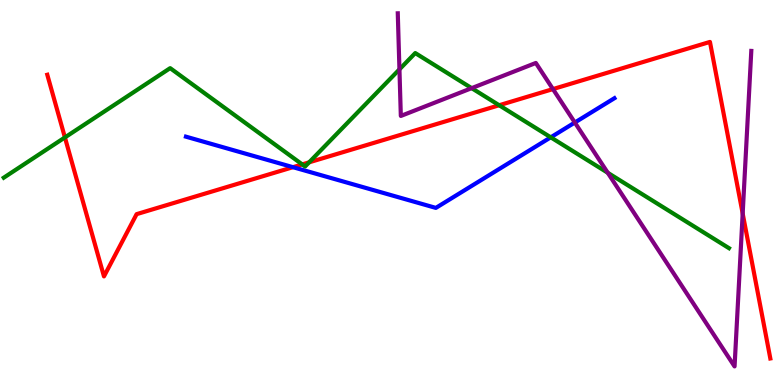[{'lines': ['blue', 'red'], 'intersections': [{'x': 3.78, 'y': 5.66}]}, {'lines': ['green', 'red'], 'intersections': [{'x': 0.838, 'y': 6.43}, {'x': 3.9, 'y': 5.73}, {'x': 3.99, 'y': 5.78}, {'x': 6.44, 'y': 7.27}]}, {'lines': ['purple', 'red'], 'intersections': [{'x': 7.13, 'y': 7.69}, {'x': 9.58, 'y': 4.45}]}, {'lines': ['blue', 'green'], 'intersections': [{'x': 7.11, 'y': 6.43}]}, {'lines': ['blue', 'purple'], 'intersections': [{'x': 7.42, 'y': 6.82}]}, {'lines': ['green', 'purple'], 'intersections': [{'x': 5.15, 'y': 8.2}, {'x': 6.09, 'y': 7.71}, {'x': 7.84, 'y': 5.51}]}]